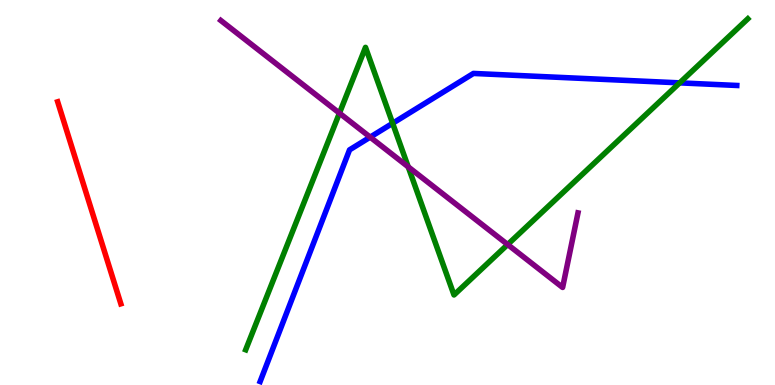[{'lines': ['blue', 'red'], 'intersections': []}, {'lines': ['green', 'red'], 'intersections': []}, {'lines': ['purple', 'red'], 'intersections': []}, {'lines': ['blue', 'green'], 'intersections': [{'x': 5.07, 'y': 6.8}, {'x': 8.77, 'y': 7.85}]}, {'lines': ['blue', 'purple'], 'intersections': [{'x': 4.78, 'y': 6.44}]}, {'lines': ['green', 'purple'], 'intersections': [{'x': 4.38, 'y': 7.06}, {'x': 5.27, 'y': 5.67}, {'x': 6.55, 'y': 3.65}]}]